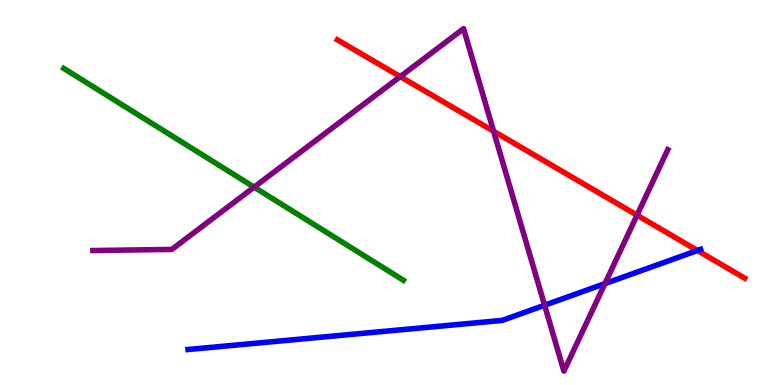[{'lines': ['blue', 'red'], 'intersections': [{'x': 9.0, 'y': 3.49}]}, {'lines': ['green', 'red'], 'intersections': []}, {'lines': ['purple', 'red'], 'intersections': [{'x': 5.16, 'y': 8.01}, {'x': 6.37, 'y': 6.59}, {'x': 8.22, 'y': 4.41}]}, {'lines': ['blue', 'green'], 'intersections': []}, {'lines': ['blue', 'purple'], 'intersections': [{'x': 7.03, 'y': 2.07}, {'x': 7.81, 'y': 2.63}]}, {'lines': ['green', 'purple'], 'intersections': [{'x': 3.28, 'y': 5.14}]}]